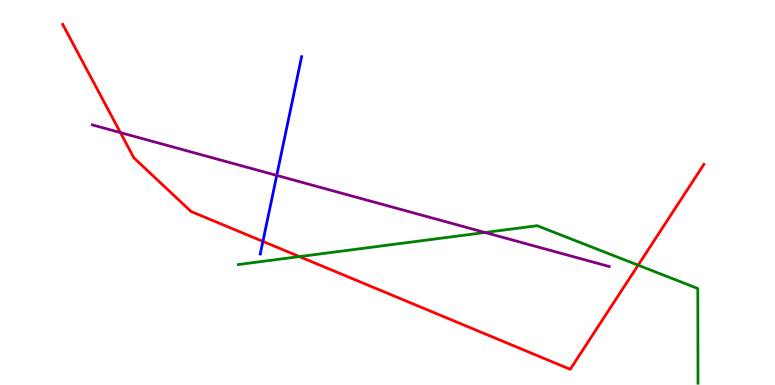[{'lines': ['blue', 'red'], 'intersections': [{'x': 3.39, 'y': 3.73}]}, {'lines': ['green', 'red'], 'intersections': [{'x': 3.86, 'y': 3.34}, {'x': 8.23, 'y': 3.11}]}, {'lines': ['purple', 'red'], 'intersections': [{'x': 1.55, 'y': 6.56}]}, {'lines': ['blue', 'green'], 'intersections': []}, {'lines': ['blue', 'purple'], 'intersections': [{'x': 3.57, 'y': 5.44}]}, {'lines': ['green', 'purple'], 'intersections': [{'x': 6.26, 'y': 3.96}]}]